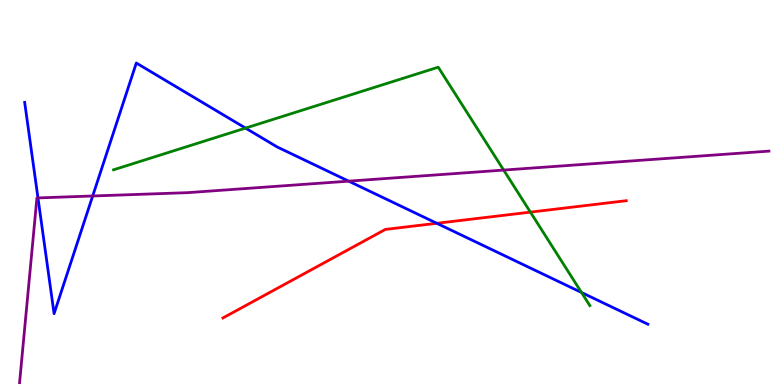[{'lines': ['blue', 'red'], 'intersections': [{'x': 5.64, 'y': 4.2}]}, {'lines': ['green', 'red'], 'intersections': [{'x': 6.84, 'y': 4.49}]}, {'lines': ['purple', 'red'], 'intersections': []}, {'lines': ['blue', 'green'], 'intersections': [{'x': 3.17, 'y': 6.67}, {'x': 7.5, 'y': 2.4}]}, {'lines': ['blue', 'purple'], 'intersections': [{'x': 0.49, 'y': 4.86}, {'x': 1.2, 'y': 4.91}, {'x': 4.5, 'y': 5.29}]}, {'lines': ['green', 'purple'], 'intersections': [{'x': 6.5, 'y': 5.58}]}]